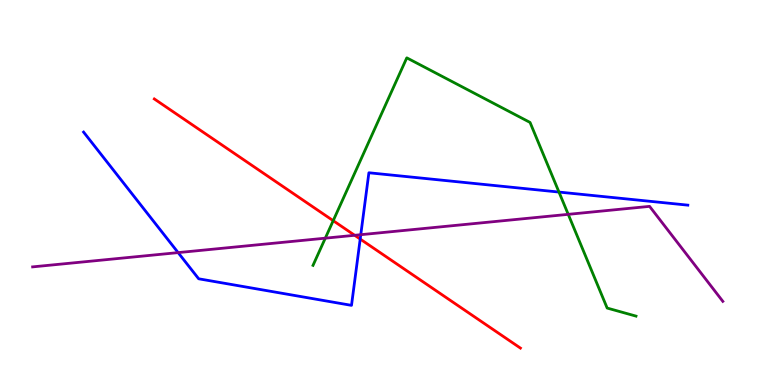[{'lines': ['blue', 'red'], 'intersections': [{'x': 4.65, 'y': 3.79}]}, {'lines': ['green', 'red'], 'intersections': [{'x': 4.3, 'y': 4.27}]}, {'lines': ['purple', 'red'], 'intersections': [{'x': 4.58, 'y': 3.89}]}, {'lines': ['blue', 'green'], 'intersections': [{'x': 7.21, 'y': 5.01}]}, {'lines': ['blue', 'purple'], 'intersections': [{'x': 2.3, 'y': 3.44}, {'x': 4.66, 'y': 3.9}]}, {'lines': ['green', 'purple'], 'intersections': [{'x': 4.2, 'y': 3.81}, {'x': 7.33, 'y': 4.43}]}]